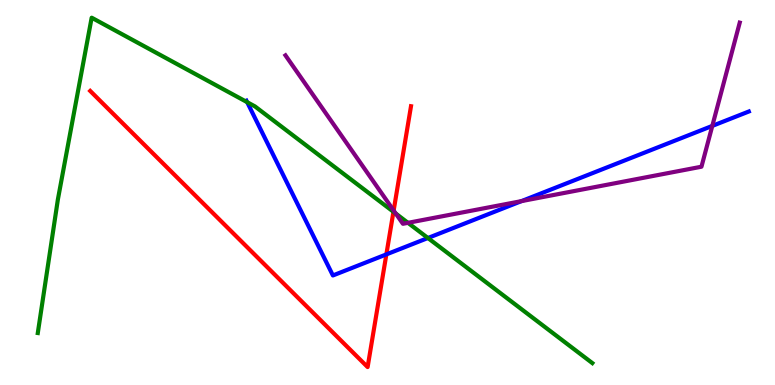[{'lines': ['blue', 'red'], 'intersections': [{'x': 4.99, 'y': 3.39}]}, {'lines': ['green', 'red'], 'intersections': [{'x': 5.08, 'y': 4.5}]}, {'lines': ['purple', 'red'], 'intersections': [{'x': 5.08, 'y': 4.53}]}, {'lines': ['blue', 'green'], 'intersections': [{'x': 3.19, 'y': 7.35}, {'x': 5.52, 'y': 3.82}]}, {'lines': ['blue', 'purple'], 'intersections': [{'x': 6.73, 'y': 4.78}, {'x': 9.19, 'y': 6.73}]}, {'lines': ['green', 'purple'], 'intersections': [{'x': 5.11, 'y': 4.45}, {'x': 5.26, 'y': 4.21}]}]